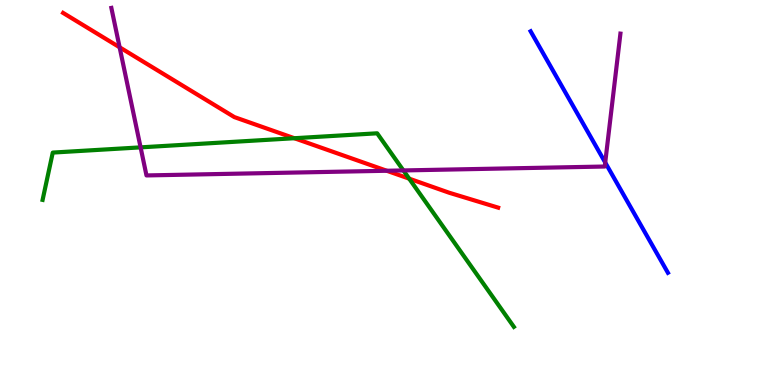[{'lines': ['blue', 'red'], 'intersections': []}, {'lines': ['green', 'red'], 'intersections': [{'x': 3.8, 'y': 6.41}, {'x': 5.28, 'y': 5.36}]}, {'lines': ['purple', 'red'], 'intersections': [{'x': 1.54, 'y': 8.77}, {'x': 4.99, 'y': 5.56}]}, {'lines': ['blue', 'green'], 'intersections': []}, {'lines': ['blue', 'purple'], 'intersections': [{'x': 7.81, 'y': 5.78}]}, {'lines': ['green', 'purple'], 'intersections': [{'x': 1.81, 'y': 6.17}, {'x': 5.2, 'y': 5.57}]}]